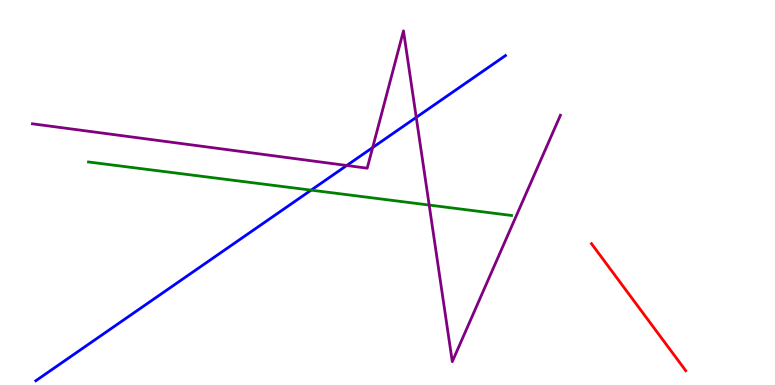[{'lines': ['blue', 'red'], 'intersections': []}, {'lines': ['green', 'red'], 'intersections': []}, {'lines': ['purple', 'red'], 'intersections': []}, {'lines': ['blue', 'green'], 'intersections': [{'x': 4.01, 'y': 5.06}]}, {'lines': ['blue', 'purple'], 'intersections': [{'x': 4.47, 'y': 5.7}, {'x': 4.81, 'y': 6.17}, {'x': 5.37, 'y': 6.95}]}, {'lines': ['green', 'purple'], 'intersections': [{'x': 5.54, 'y': 4.67}]}]